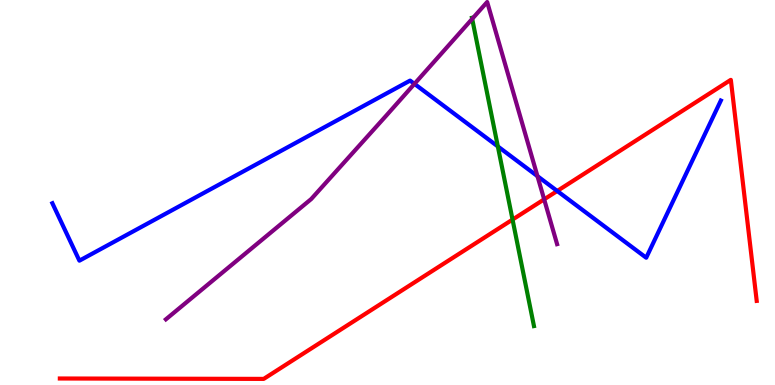[{'lines': ['blue', 'red'], 'intersections': [{'x': 7.19, 'y': 5.04}]}, {'lines': ['green', 'red'], 'intersections': [{'x': 6.61, 'y': 4.3}]}, {'lines': ['purple', 'red'], 'intersections': [{'x': 7.02, 'y': 4.82}]}, {'lines': ['blue', 'green'], 'intersections': [{'x': 6.42, 'y': 6.2}]}, {'lines': ['blue', 'purple'], 'intersections': [{'x': 5.35, 'y': 7.82}, {'x': 6.93, 'y': 5.42}]}, {'lines': ['green', 'purple'], 'intersections': [{'x': 6.09, 'y': 9.51}]}]